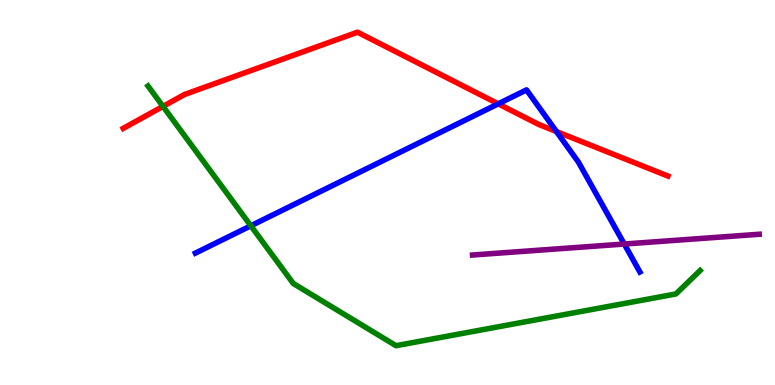[{'lines': ['blue', 'red'], 'intersections': [{'x': 6.43, 'y': 7.3}, {'x': 7.18, 'y': 6.58}]}, {'lines': ['green', 'red'], 'intersections': [{'x': 2.1, 'y': 7.24}]}, {'lines': ['purple', 'red'], 'intersections': []}, {'lines': ['blue', 'green'], 'intersections': [{'x': 3.24, 'y': 4.14}]}, {'lines': ['blue', 'purple'], 'intersections': [{'x': 8.05, 'y': 3.66}]}, {'lines': ['green', 'purple'], 'intersections': []}]